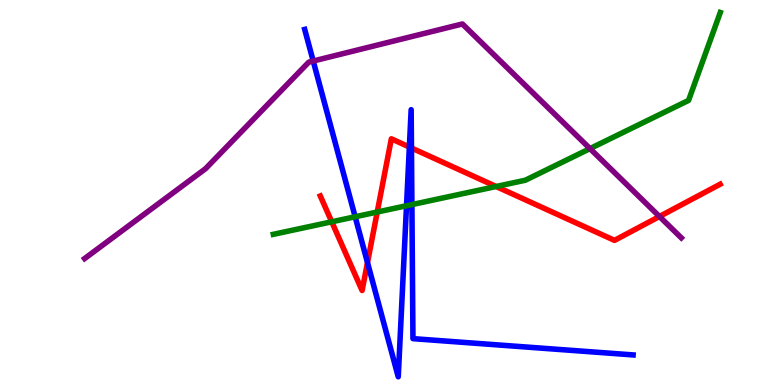[{'lines': ['blue', 'red'], 'intersections': [{'x': 4.74, 'y': 3.18}, {'x': 5.28, 'y': 6.18}, {'x': 5.31, 'y': 6.16}]}, {'lines': ['green', 'red'], 'intersections': [{'x': 4.28, 'y': 4.24}, {'x': 4.87, 'y': 4.49}, {'x': 6.4, 'y': 5.16}]}, {'lines': ['purple', 'red'], 'intersections': [{'x': 8.51, 'y': 4.38}]}, {'lines': ['blue', 'green'], 'intersections': [{'x': 4.58, 'y': 4.37}, {'x': 5.25, 'y': 4.66}, {'x': 5.31, 'y': 4.69}]}, {'lines': ['blue', 'purple'], 'intersections': [{'x': 4.04, 'y': 8.42}]}, {'lines': ['green', 'purple'], 'intersections': [{'x': 7.61, 'y': 6.14}]}]